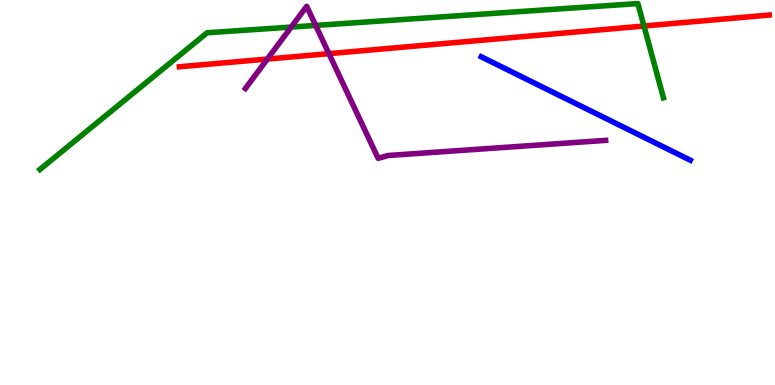[{'lines': ['blue', 'red'], 'intersections': []}, {'lines': ['green', 'red'], 'intersections': [{'x': 8.31, 'y': 9.32}]}, {'lines': ['purple', 'red'], 'intersections': [{'x': 3.45, 'y': 8.47}, {'x': 4.24, 'y': 8.61}]}, {'lines': ['blue', 'green'], 'intersections': []}, {'lines': ['blue', 'purple'], 'intersections': []}, {'lines': ['green', 'purple'], 'intersections': [{'x': 3.76, 'y': 9.3}, {'x': 4.07, 'y': 9.34}]}]